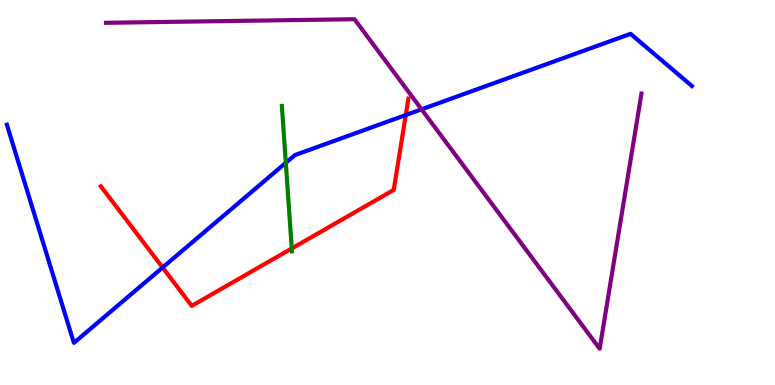[{'lines': ['blue', 'red'], 'intersections': [{'x': 2.1, 'y': 3.05}, {'x': 5.24, 'y': 7.01}]}, {'lines': ['green', 'red'], 'intersections': [{'x': 3.76, 'y': 3.55}]}, {'lines': ['purple', 'red'], 'intersections': []}, {'lines': ['blue', 'green'], 'intersections': [{'x': 3.69, 'y': 5.77}]}, {'lines': ['blue', 'purple'], 'intersections': [{'x': 5.44, 'y': 7.16}]}, {'lines': ['green', 'purple'], 'intersections': []}]